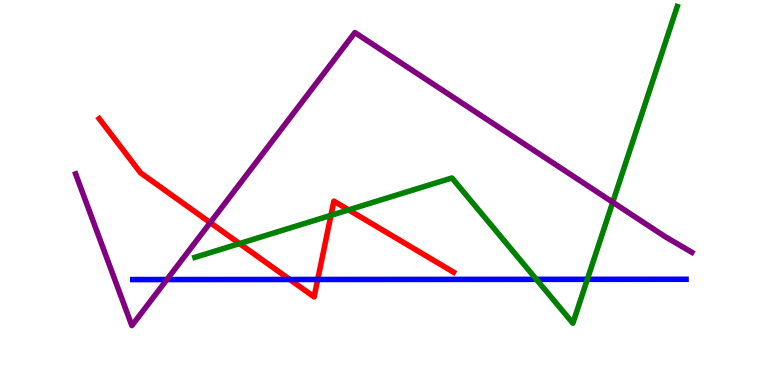[{'lines': ['blue', 'red'], 'intersections': [{'x': 3.74, 'y': 2.74}, {'x': 4.1, 'y': 2.74}]}, {'lines': ['green', 'red'], 'intersections': [{'x': 3.09, 'y': 3.67}, {'x': 4.27, 'y': 4.41}, {'x': 4.5, 'y': 4.55}]}, {'lines': ['purple', 'red'], 'intersections': [{'x': 2.71, 'y': 4.22}]}, {'lines': ['blue', 'green'], 'intersections': [{'x': 6.92, 'y': 2.74}, {'x': 7.58, 'y': 2.74}]}, {'lines': ['blue', 'purple'], 'intersections': [{'x': 2.15, 'y': 2.74}]}, {'lines': ['green', 'purple'], 'intersections': [{'x': 7.91, 'y': 4.75}]}]